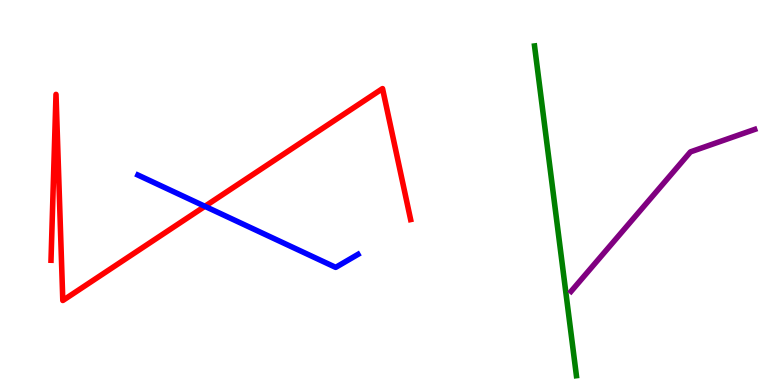[{'lines': ['blue', 'red'], 'intersections': [{'x': 2.64, 'y': 4.64}]}, {'lines': ['green', 'red'], 'intersections': []}, {'lines': ['purple', 'red'], 'intersections': []}, {'lines': ['blue', 'green'], 'intersections': []}, {'lines': ['blue', 'purple'], 'intersections': []}, {'lines': ['green', 'purple'], 'intersections': []}]